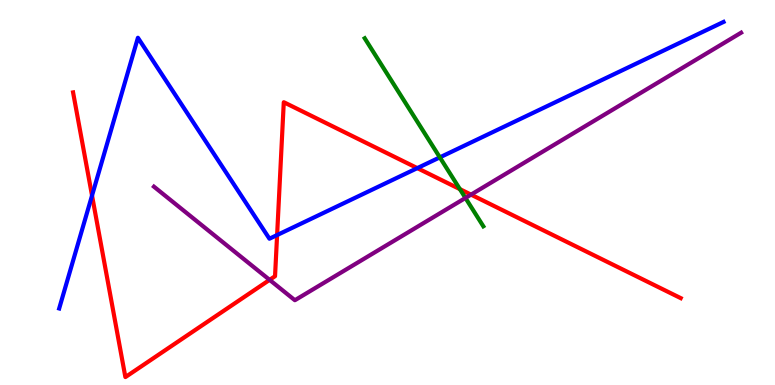[{'lines': ['blue', 'red'], 'intersections': [{'x': 1.19, 'y': 4.92}, {'x': 3.58, 'y': 3.89}, {'x': 5.38, 'y': 5.63}]}, {'lines': ['green', 'red'], 'intersections': [{'x': 5.93, 'y': 5.09}]}, {'lines': ['purple', 'red'], 'intersections': [{'x': 3.48, 'y': 2.73}, {'x': 6.08, 'y': 4.94}]}, {'lines': ['blue', 'green'], 'intersections': [{'x': 5.68, 'y': 5.91}]}, {'lines': ['blue', 'purple'], 'intersections': []}, {'lines': ['green', 'purple'], 'intersections': [{'x': 6.01, 'y': 4.86}]}]